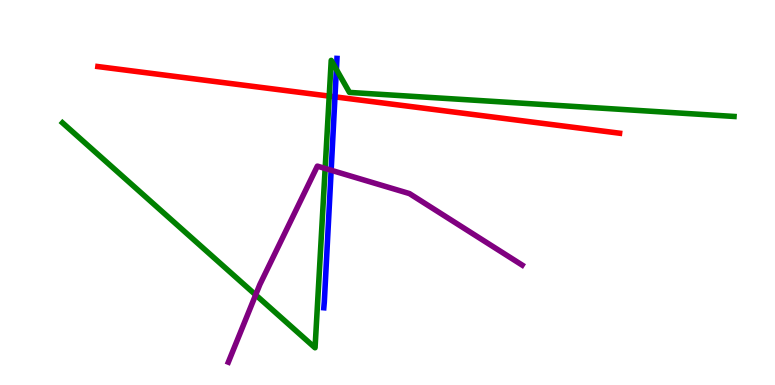[{'lines': ['blue', 'red'], 'intersections': [{'x': 4.32, 'y': 7.48}]}, {'lines': ['green', 'red'], 'intersections': [{'x': 4.25, 'y': 7.5}]}, {'lines': ['purple', 'red'], 'intersections': []}, {'lines': ['blue', 'green'], 'intersections': [{'x': 4.34, 'y': 8.2}]}, {'lines': ['blue', 'purple'], 'intersections': [{'x': 4.27, 'y': 5.58}]}, {'lines': ['green', 'purple'], 'intersections': [{'x': 3.3, 'y': 2.34}, {'x': 4.2, 'y': 5.62}]}]